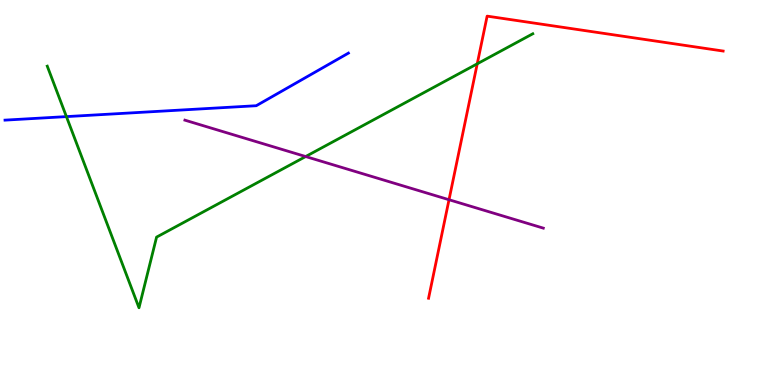[{'lines': ['blue', 'red'], 'intersections': []}, {'lines': ['green', 'red'], 'intersections': [{'x': 6.16, 'y': 8.34}]}, {'lines': ['purple', 'red'], 'intersections': [{'x': 5.79, 'y': 4.81}]}, {'lines': ['blue', 'green'], 'intersections': [{'x': 0.857, 'y': 6.97}]}, {'lines': ['blue', 'purple'], 'intersections': []}, {'lines': ['green', 'purple'], 'intersections': [{'x': 3.94, 'y': 5.93}]}]